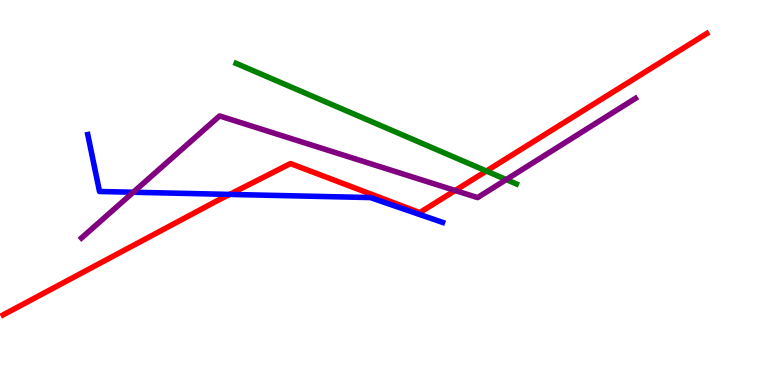[{'lines': ['blue', 'red'], 'intersections': [{'x': 2.96, 'y': 4.95}]}, {'lines': ['green', 'red'], 'intersections': [{'x': 6.28, 'y': 5.56}]}, {'lines': ['purple', 'red'], 'intersections': [{'x': 5.87, 'y': 5.05}]}, {'lines': ['blue', 'green'], 'intersections': []}, {'lines': ['blue', 'purple'], 'intersections': [{'x': 1.72, 'y': 5.01}]}, {'lines': ['green', 'purple'], 'intersections': [{'x': 6.53, 'y': 5.34}]}]